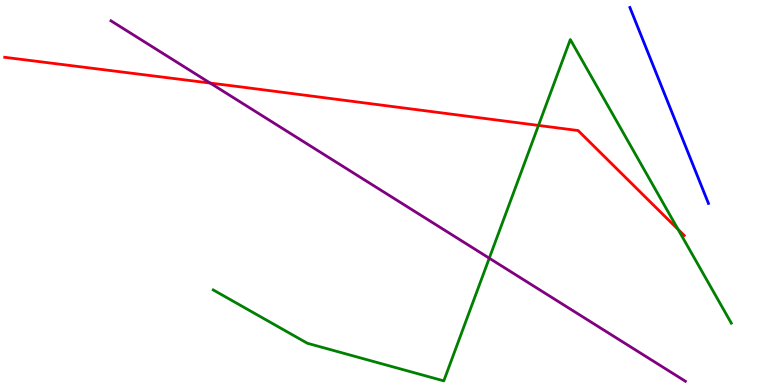[{'lines': ['blue', 'red'], 'intersections': []}, {'lines': ['green', 'red'], 'intersections': [{'x': 6.95, 'y': 6.74}, {'x': 8.75, 'y': 4.04}]}, {'lines': ['purple', 'red'], 'intersections': [{'x': 2.71, 'y': 7.84}]}, {'lines': ['blue', 'green'], 'intersections': []}, {'lines': ['blue', 'purple'], 'intersections': []}, {'lines': ['green', 'purple'], 'intersections': [{'x': 6.31, 'y': 3.29}]}]